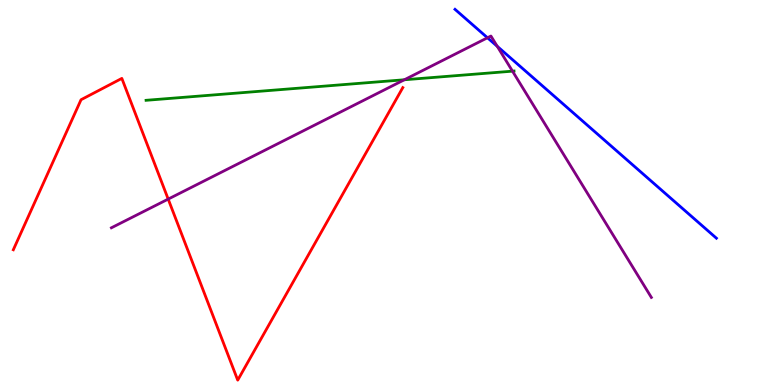[{'lines': ['blue', 'red'], 'intersections': []}, {'lines': ['green', 'red'], 'intersections': []}, {'lines': ['purple', 'red'], 'intersections': [{'x': 2.17, 'y': 4.83}]}, {'lines': ['blue', 'green'], 'intersections': []}, {'lines': ['blue', 'purple'], 'intersections': [{'x': 6.29, 'y': 9.02}, {'x': 6.42, 'y': 8.8}]}, {'lines': ['green', 'purple'], 'intersections': [{'x': 5.22, 'y': 7.93}, {'x': 6.61, 'y': 8.15}]}]